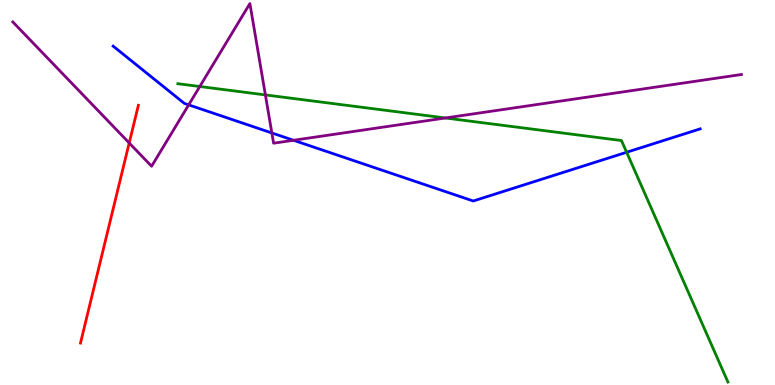[{'lines': ['blue', 'red'], 'intersections': []}, {'lines': ['green', 'red'], 'intersections': []}, {'lines': ['purple', 'red'], 'intersections': [{'x': 1.67, 'y': 6.29}]}, {'lines': ['blue', 'green'], 'intersections': [{'x': 8.09, 'y': 6.05}]}, {'lines': ['blue', 'purple'], 'intersections': [{'x': 2.43, 'y': 7.28}, {'x': 3.51, 'y': 6.55}, {'x': 3.79, 'y': 6.36}]}, {'lines': ['green', 'purple'], 'intersections': [{'x': 2.58, 'y': 7.75}, {'x': 3.42, 'y': 7.53}, {'x': 5.75, 'y': 6.94}]}]